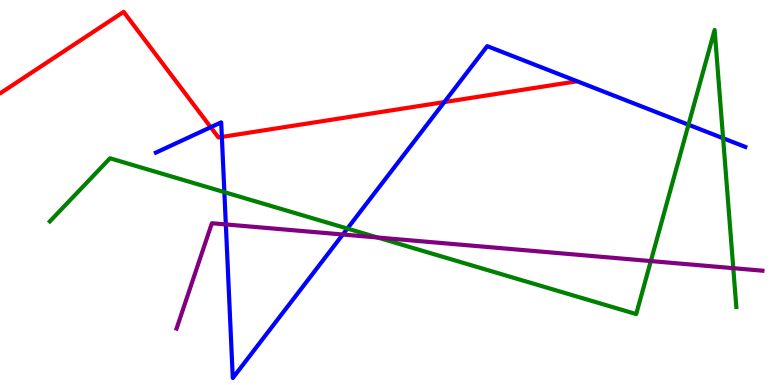[{'lines': ['blue', 'red'], 'intersections': [{'x': 2.72, 'y': 6.7}, {'x': 2.86, 'y': 6.44}, {'x': 5.73, 'y': 7.35}]}, {'lines': ['green', 'red'], 'intersections': []}, {'lines': ['purple', 'red'], 'intersections': []}, {'lines': ['blue', 'green'], 'intersections': [{'x': 2.9, 'y': 5.01}, {'x': 4.48, 'y': 4.06}, {'x': 8.88, 'y': 6.76}, {'x': 9.33, 'y': 6.41}]}, {'lines': ['blue', 'purple'], 'intersections': [{'x': 2.91, 'y': 4.17}, {'x': 4.42, 'y': 3.91}]}, {'lines': ['green', 'purple'], 'intersections': [{'x': 4.87, 'y': 3.83}, {'x': 8.4, 'y': 3.22}, {'x': 9.46, 'y': 3.03}]}]